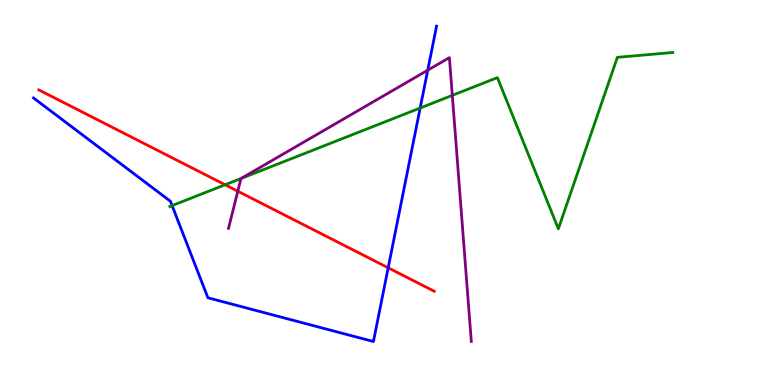[{'lines': ['blue', 'red'], 'intersections': [{'x': 5.01, 'y': 3.04}]}, {'lines': ['green', 'red'], 'intersections': [{'x': 2.9, 'y': 5.2}]}, {'lines': ['purple', 'red'], 'intersections': [{'x': 3.07, 'y': 5.03}]}, {'lines': ['blue', 'green'], 'intersections': [{'x': 2.22, 'y': 4.66}, {'x': 5.42, 'y': 7.19}]}, {'lines': ['blue', 'purple'], 'intersections': [{'x': 5.52, 'y': 8.18}]}, {'lines': ['green', 'purple'], 'intersections': [{'x': 3.11, 'y': 5.36}, {'x': 5.84, 'y': 7.52}]}]